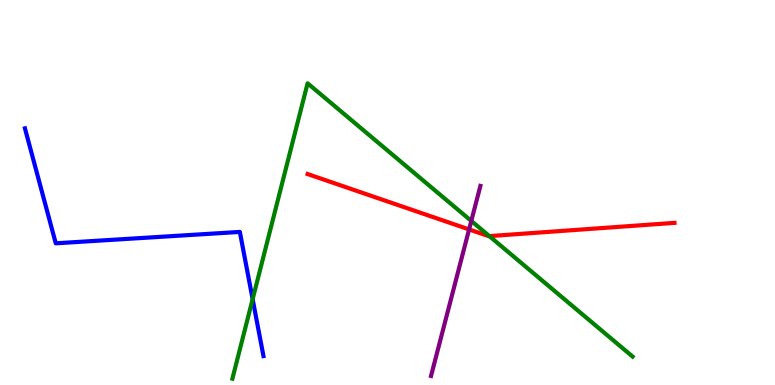[{'lines': ['blue', 'red'], 'intersections': []}, {'lines': ['green', 'red'], 'intersections': [{'x': 6.31, 'y': 3.87}]}, {'lines': ['purple', 'red'], 'intersections': [{'x': 6.05, 'y': 4.04}]}, {'lines': ['blue', 'green'], 'intersections': [{'x': 3.26, 'y': 2.23}]}, {'lines': ['blue', 'purple'], 'intersections': []}, {'lines': ['green', 'purple'], 'intersections': [{'x': 6.08, 'y': 4.26}]}]